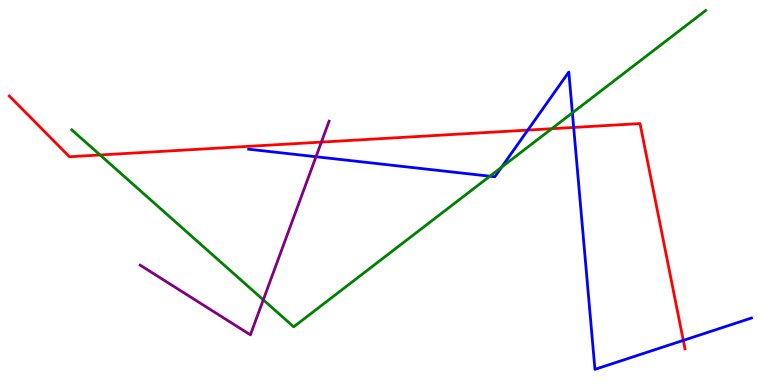[{'lines': ['blue', 'red'], 'intersections': [{'x': 6.81, 'y': 6.62}, {'x': 7.4, 'y': 6.69}, {'x': 8.82, 'y': 1.16}]}, {'lines': ['green', 'red'], 'intersections': [{'x': 1.29, 'y': 5.97}, {'x': 7.12, 'y': 6.66}]}, {'lines': ['purple', 'red'], 'intersections': [{'x': 4.15, 'y': 6.31}]}, {'lines': ['blue', 'green'], 'intersections': [{'x': 6.32, 'y': 5.42}, {'x': 6.47, 'y': 5.66}, {'x': 7.39, 'y': 7.07}]}, {'lines': ['blue', 'purple'], 'intersections': [{'x': 4.08, 'y': 5.93}]}, {'lines': ['green', 'purple'], 'intersections': [{'x': 3.4, 'y': 2.21}]}]